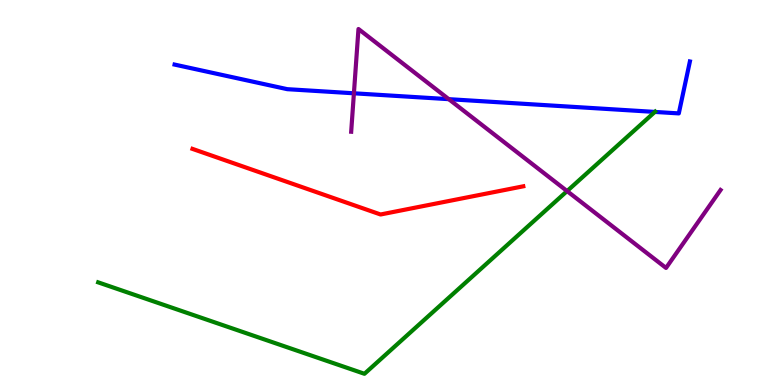[{'lines': ['blue', 'red'], 'intersections': []}, {'lines': ['green', 'red'], 'intersections': []}, {'lines': ['purple', 'red'], 'intersections': []}, {'lines': ['blue', 'green'], 'intersections': [{'x': 8.45, 'y': 7.09}]}, {'lines': ['blue', 'purple'], 'intersections': [{'x': 4.57, 'y': 7.58}, {'x': 5.79, 'y': 7.42}]}, {'lines': ['green', 'purple'], 'intersections': [{'x': 7.32, 'y': 5.04}]}]